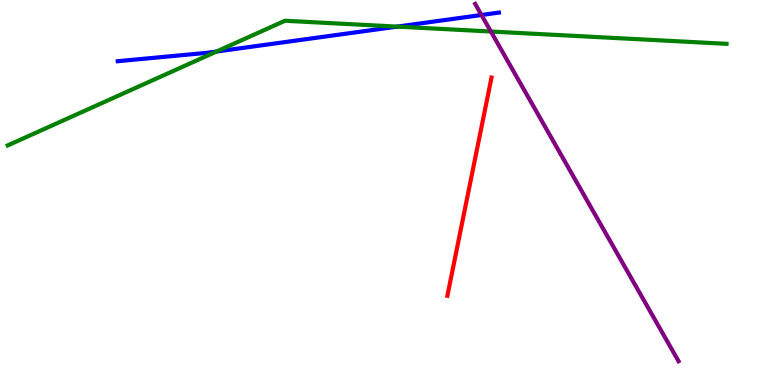[{'lines': ['blue', 'red'], 'intersections': []}, {'lines': ['green', 'red'], 'intersections': []}, {'lines': ['purple', 'red'], 'intersections': []}, {'lines': ['blue', 'green'], 'intersections': [{'x': 2.79, 'y': 8.66}, {'x': 5.12, 'y': 9.31}]}, {'lines': ['blue', 'purple'], 'intersections': [{'x': 6.21, 'y': 9.61}]}, {'lines': ['green', 'purple'], 'intersections': [{'x': 6.33, 'y': 9.18}]}]